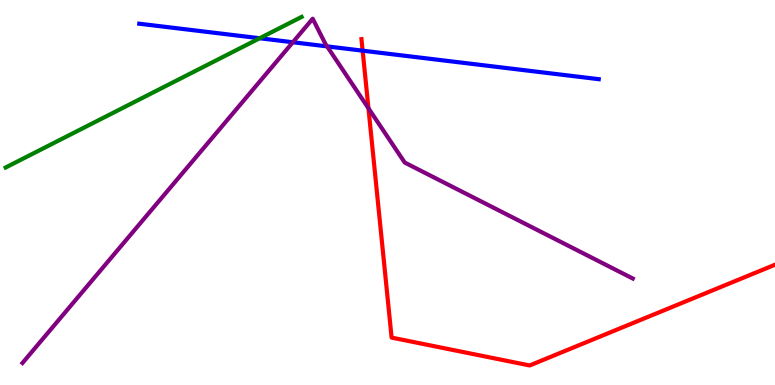[{'lines': ['blue', 'red'], 'intersections': [{'x': 4.68, 'y': 8.68}]}, {'lines': ['green', 'red'], 'intersections': []}, {'lines': ['purple', 'red'], 'intersections': [{'x': 4.75, 'y': 7.19}]}, {'lines': ['blue', 'green'], 'intersections': [{'x': 3.35, 'y': 9.01}]}, {'lines': ['blue', 'purple'], 'intersections': [{'x': 3.78, 'y': 8.9}, {'x': 4.22, 'y': 8.8}]}, {'lines': ['green', 'purple'], 'intersections': []}]